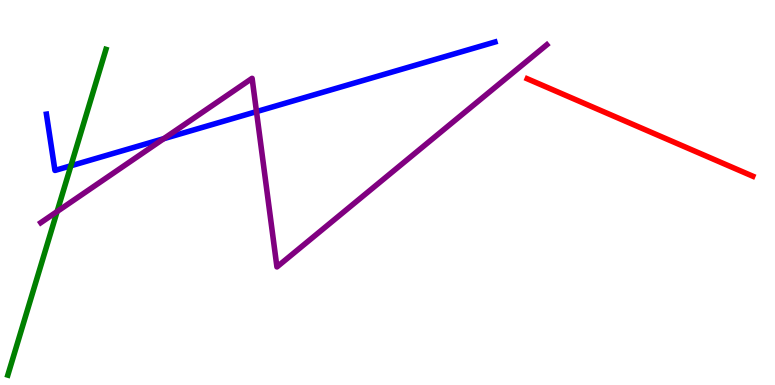[{'lines': ['blue', 'red'], 'intersections': []}, {'lines': ['green', 'red'], 'intersections': []}, {'lines': ['purple', 'red'], 'intersections': []}, {'lines': ['blue', 'green'], 'intersections': [{'x': 0.915, 'y': 5.69}]}, {'lines': ['blue', 'purple'], 'intersections': [{'x': 2.11, 'y': 6.4}, {'x': 3.31, 'y': 7.1}]}, {'lines': ['green', 'purple'], 'intersections': [{'x': 0.737, 'y': 4.51}]}]